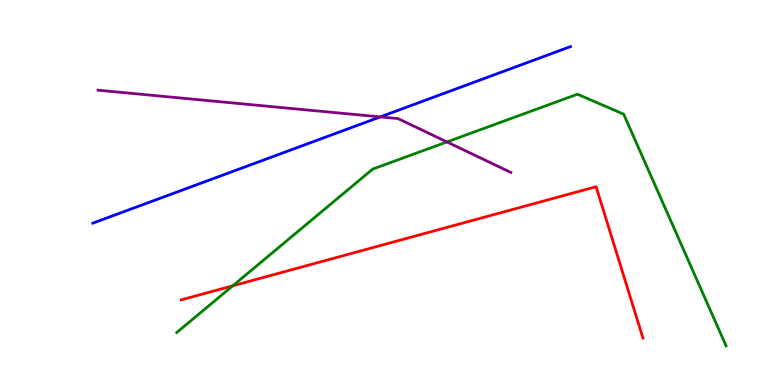[{'lines': ['blue', 'red'], 'intersections': []}, {'lines': ['green', 'red'], 'intersections': [{'x': 3.0, 'y': 2.58}]}, {'lines': ['purple', 'red'], 'intersections': []}, {'lines': ['blue', 'green'], 'intersections': []}, {'lines': ['blue', 'purple'], 'intersections': [{'x': 4.91, 'y': 6.96}]}, {'lines': ['green', 'purple'], 'intersections': [{'x': 5.77, 'y': 6.31}]}]